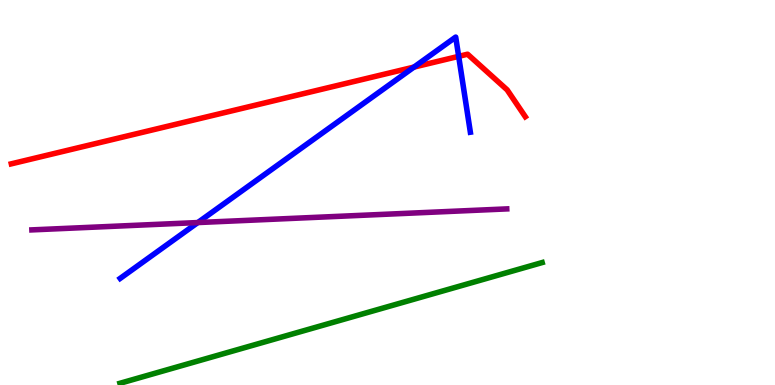[{'lines': ['blue', 'red'], 'intersections': [{'x': 5.34, 'y': 8.26}, {'x': 5.92, 'y': 8.54}]}, {'lines': ['green', 'red'], 'intersections': []}, {'lines': ['purple', 'red'], 'intersections': []}, {'lines': ['blue', 'green'], 'intersections': []}, {'lines': ['blue', 'purple'], 'intersections': [{'x': 2.55, 'y': 4.22}]}, {'lines': ['green', 'purple'], 'intersections': []}]